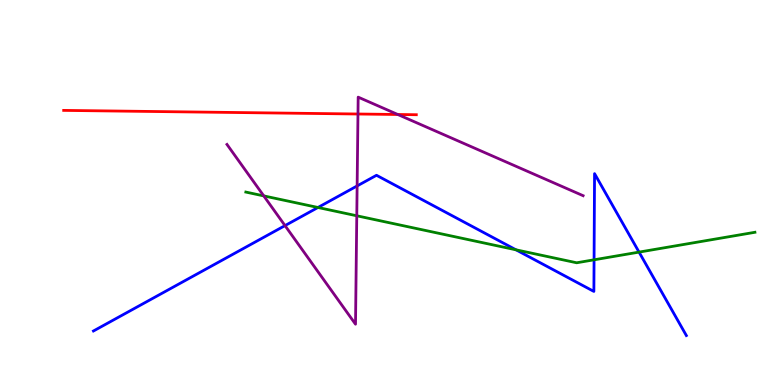[{'lines': ['blue', 'red'], 'intersections': []}, {'lines': ['green', 'red'], 'intersections': []}, {'lines': ['purple', 'red'], 'intersections': [{'x': 4.62, 'y': 7.04}, {'x': 5.13, 'y': 7.03}]}, {'lines': ['blue', 'green'], 'intersections': [{'x': 4.1, 'y': 4.61}, {'x': 6.66, 'y': 3.51}, {'x': 7.67, 'y': 3.25}, {'x': 8.25, 'y': 3.45}]}, {'lines': ['blue', 'purple'], 'intersections': [{'x': 3.68, 'y': 4.14}, {'x': 4.61, 'y': 5.17}]}, {'lines': ['green', 'purple'], 'intersections': [{'x': 3.4, 'y': 4.91}, {'x': 4.6, 'y': 4.4}]}]